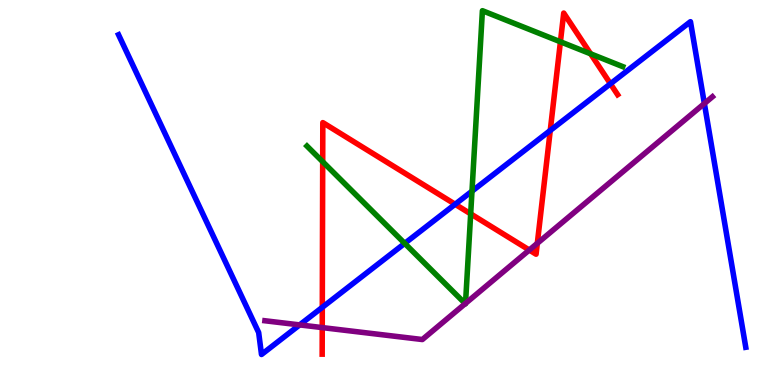[{'lines': ['blue', 'red'], 'intersections': [{'x': 4.16, 'y': 2.02}, {'x': 5.87, 'y': 4.69}, {'x': 7.1, 'y': 6.61}, {'x': 7.88, 'y': 7.82}]}, {'lines': ['green', 'red'], 'intersections': [{'x': 4.16, 'y': 5.8}, {'x': 6.07, 'y': 4.45}, {'x': 7.23, 'y': 8.91}, {'x': 7.62, 'y': 8.6}]}, {'lines': ['purple', 'red'], 'intersections': [{'x': 4.16, 'y': 1.49}, {'x': 6.83, 'y': 3.51}, {'x': 6.93, 'y': 3.68}]}, {'lines': ['blue', 'green'], 'intersections': [{'x': 5.22, 'y': 3.68}, {'x': 6.09, 'y': 5.03}]}, {'lines': ['blue', 'purple'], 'intersections': [{'x': 3.87, 'y': 1.56}, {'x': 9.09, 'y': 7.31}]}, {'lines': ['green', 'purple'], 'intersections': [{'x': 6.0, 'y': 2.11}, {'x': 6.01, 'y': 2.12}]}]